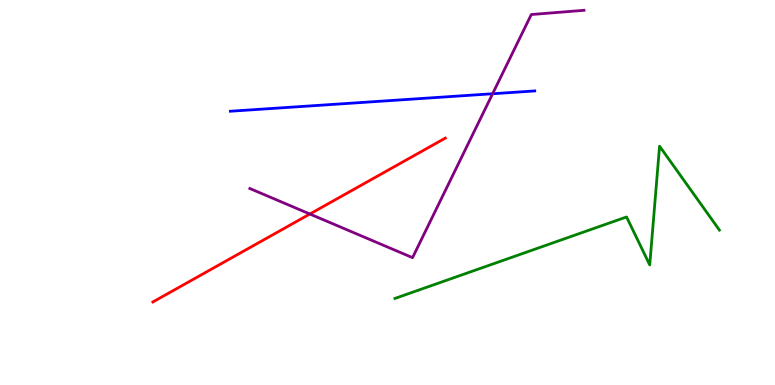[{'lines': ['blue', 'red'], 'intersections': []}, {'lines': ['green', 'red'], 'intersections': []}, {'lines': ['purple', 'red'], 'intersections': [{'x': 4.0, 'y': 4.44}]}, {'lines': ['blue', 'green'], 'intersections': []}, {'lines': ['blue', 'purple'], 'intersections': [{'x': 6.36, 'y': 7.56}]}, {'lines': ['green', 'purple'], 'intersections': []}]